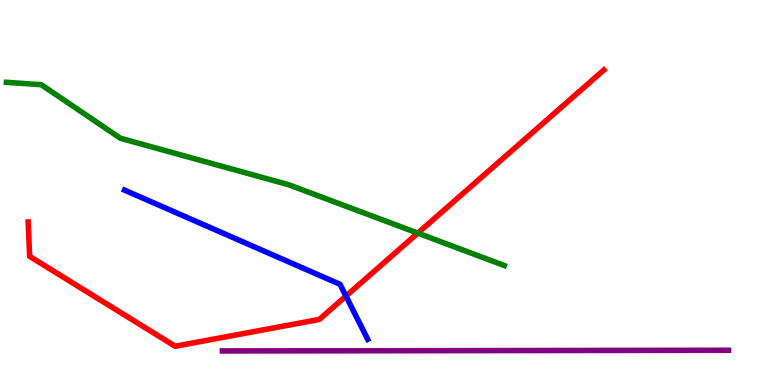[{'lines': ['blue', 'red'], 'intersections': [{'x': 4.46, 'y': 2.31}]}, {'lines': ['green', 'red'], 'intersections': [{'x': 5.39, 'y': 3.95}]}, {'lines': ['purple', 'red'], 'intersections': []}, {'lines': ['blue', 'green'], 'intersections': []}, {'lines': ['blue', 'purple'], 'intersections': []}, {'lines': ['green', 'purple'], 'intersections': []}]